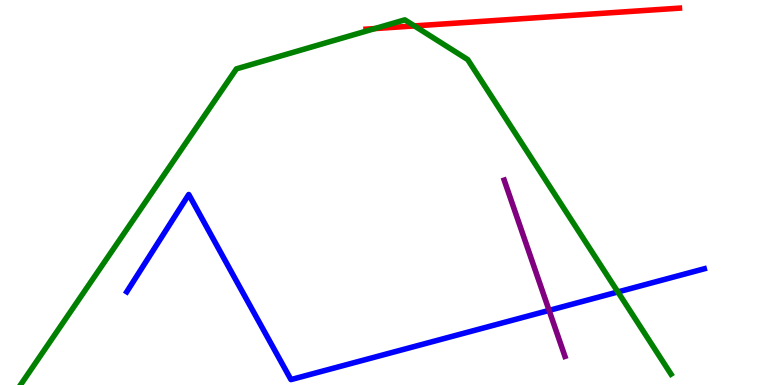[{'lines': ['blue', 'red'], 'intersections': []}, {'lines': ['green', 'red'], 'intersections': [{'x': 4.84, 'y': 9.26}, {'x': 5.35, 'y': 9.33}]}, {'lines': ['purple', 'red'], 'intersections': []}, {'lines': ['blue', 'green'], 'intersections': [{'x': 7.97, 'y': 2.42}]}, {'lines': ['blue', 'purple'], 'intersections': [{'x': 7.09, 'y': 1.94}]}, {'lines': ['green', 'purple'], 'intersections': []}]